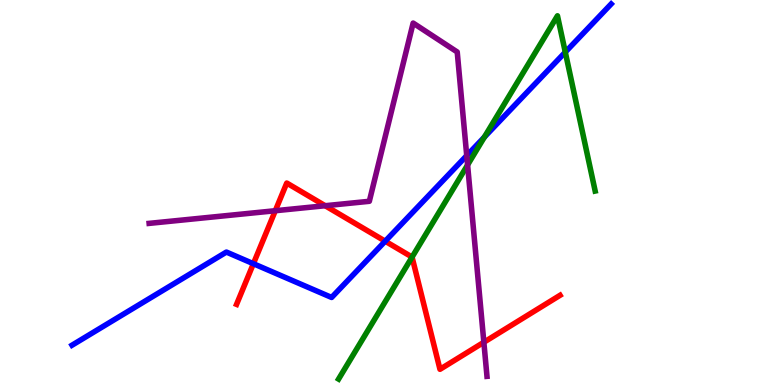[{'lines': ['blue', 'red'], 'intersections': [{'x': 3.27, 'y': 3.15}, {'x': 4.97, 'y': 3.74}]}, {'lines': ['green', 'red'], 'intersections': [{'x': 5.32, 'y': 3.32}]}, {'lines': ['purple', 'red'], 'intersections': [{'x': 3.55, 'y': 4.53}, {'x': 4.2, 'y': 4.66}, {'x': 6.24, 'y': 1.11}]}, {'lines': ['blue', 'green'], 'intersections': [{'x': 6.25, 'y': 6.44}, {'x': 7.29, 'y': 8.65}]}, {'lines': ['blue', 'purple'], 'intersections': [{'x': 6.02, 'y': 5.96}]}, {'lines': ['green', 'purple'], 'intersections': [{'x': 6.03, 'y': 5.72}]}]